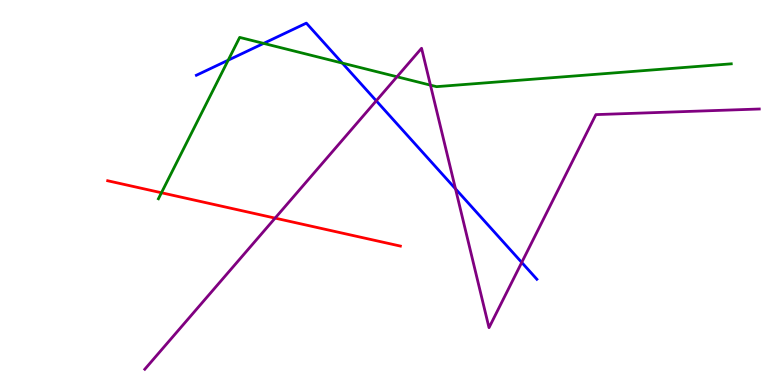[{'lines': ['blue', 'red'], 'intersections': []}, {'lines': ['green', 'red'], 'intersections': [{'x': 2.08, 'y': 4.99}]}, {'lines': ['purple', 'red'], 'intersections': [{'x': 3.55, 'y': 4.33}]}, {'lines': ['blue', 'green'], 'intersections': [{'x': 2.94, 'y': 8.44}, {'x': 3.4, 'y': 8.87}, {'x': 4.42, 'y': 8.36}]}, {'lines': ['blue', 'purple'], 'intersections': [{'x': 4.85, 'y': 7.38}, {'x': 5.88, 'y': 5.1}, {'x': 6.73, 'y': 3.18}]}, {'lines': ['green', 'purple'], 'intersections': [{'x': 5.12, 'y': 8.01}, {'x': 5.55, 'y': 7.79}]}]